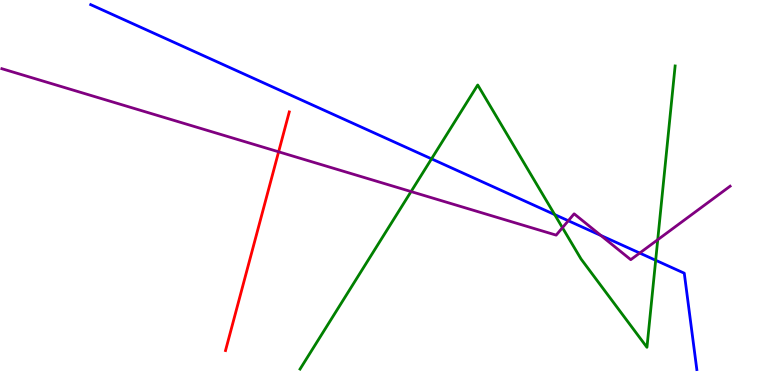[{'lines': ['blue', 'red'], 'intersections': []}, {'lines': ['green', 'red'], 'intersections': []}, {'lines': ['purple', 'red'], 'intersections': [{'x': 3.6, 'y': 6.06}]}, {'lines': ['blue', 'green'], 'intersections': [{'x': 5.57, 'y': 5.87}, {'x': 7.16, 'y': 4.43}, {'x': 8.46, 'y': 3.24}]}, {'lines': ['blue', 'purple'], 'intersections': [{'x': 7.33, 'y': 4.27}, {'x': 7.75, 'y': 3.88}, {'x': 8.25, 'y': 3.43}]}, {'lines': ['green', 'purple'], 'intersections': [{'x': 5.3, 'y': 5.02}, {'x': 7.26, 'y': 4.09}, {'x': 8.49, 'y': 3.77}]}]